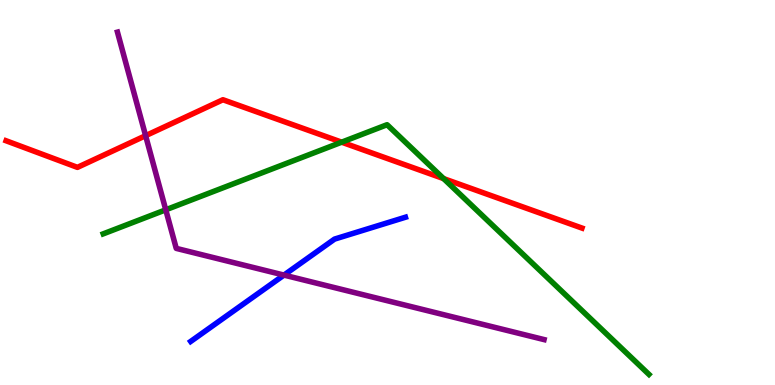[{'lines': ['blue', 'red'], 'intersections': []}, {'lines': ['green', 'red'], 'intersections': [{'x': 4.41, 'y': 6.31}, {'x': 5.72, 'y': 5.36}]}, {'lines': ['purple', 'red'], 'intersections': [{'x': 1.88, 'y': 6.48}]}, {'lines': ['blue', 'green'], 'intersections': []}, {'lines': ['blue', 'purple'], 'intersections': [{'x': 3.66, 'y': 2.85}]}, {'lines': ['green', 'purple'], 'intersections': [{'x': 2.14, 'y': 4.55}]}]